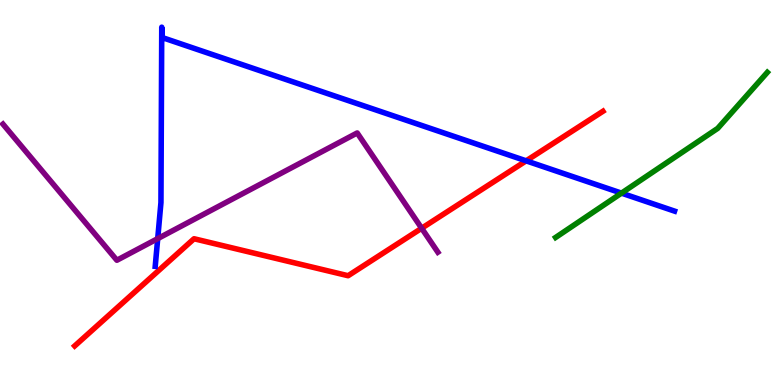[{'lines': ['blue', 'red'], 'intersections': [{'x': 6.79, 'y': 5.82}]}, {'lines': ['green', 'red'], 'intersections': []}, {'lines': ['purple', 'red'], 'intersections': [{'x': 5.44, 'y': 4.07}]}, {'lines': ['blue', 'green'], 'intersections': [{'x': 8.02, 'y': 4.98}]}, {'lines': ['blue', 'purple'], 'intersections': [{'x': 2.04, 'y': 3.8}]}, {'lines': ['green', 'purple'], 'intersections': []}]